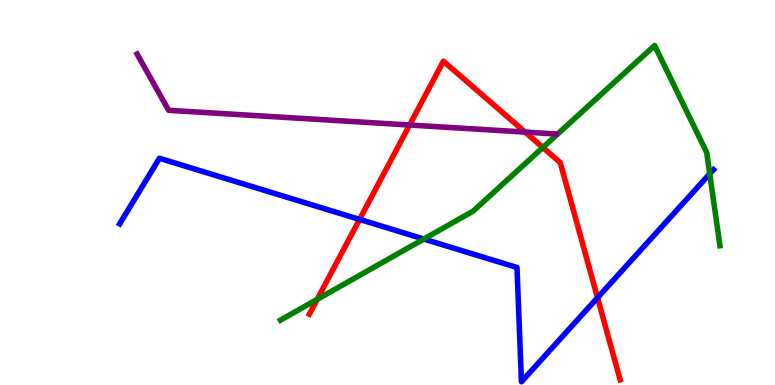[{'lines': ['blue', 'red'], 'intersections': [{'x': 4.64, 'y': 4.3}, {'x': 7.71, 'y': 2.27}]}, {'lines': ['green', 'red'], 'intersections': [{'x': 4.09, 'y': 2.22}, {'x': 7.0, 'y': 6.17}]}, {'lines': ['purple', 'red'], 'intersections': [{'x': 5.29, 'y': 6.75}, {'x': 6.78, 'y': 6.57}]}, {'lines': ['blue', 'green'], 'intersections': [{'x': 5.47, 'y': 3.79}, {'x': 9.16, 'y': 5.49}]}, {'lines': ['blue', 'purple'], 'intersections': []}, {'lines': ['green', 'purple'], 'intersections': []}]